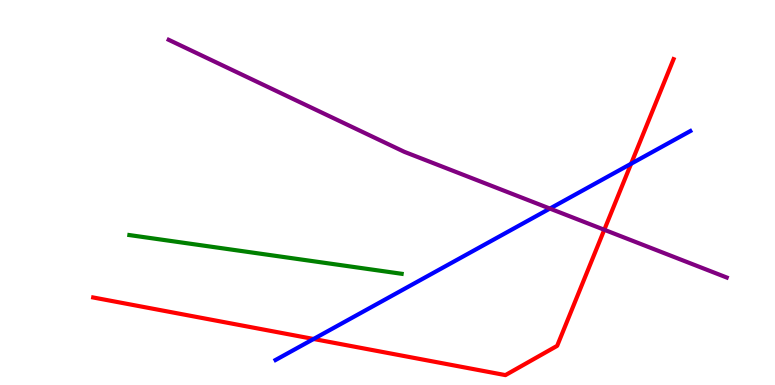[{'lines': ['blue', 'red'], 'intersections': [{'x': 4.05, 'y': 1.2}, {'x': 8.14, 'y': 5.75}]}, {'lines': ['green', 'red'], 'intersections': []}, {'lines': ['purple', 'red'], 'intersections': [{'x': 7.8, 'y': 4.03}]}, {'lines': ['blue', 'green'], 'intersections': []}, {'lines': ['blue', 'purple'], 'intersections': [{'x': 7.1, 'y': 4.58}]}, {'lines': ['green', 'purple'], 'intersections': []}]